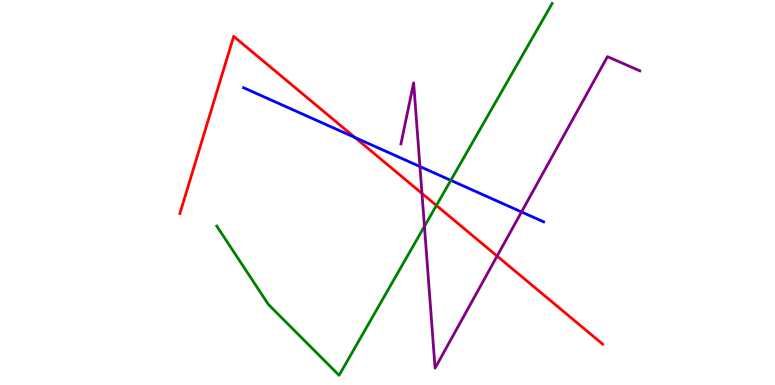[{'lines': ['blue', 'red'], 'intersections': [{'x': 4.58, 'y': 6.43}]}, {'lines': ['green', 'red'], 'intersections': [{'x': 5.63, 'y': 4.66}]}, {'lines': ['purple', 'red'], 'intersections': [{'x': 5.44, 'y': 4.98}, {'x': 6.41, 'y': 3.35}]}, {'lines': ['blue', 'green'], 'intersections': [{'x': 5.82, 'y': 5.32}]}, {'lines': ['blue', 'purple'], 'intersections': [{'x': 5.42, 'y': 5.67}, {'x': 6.73, 'y': 4.49}]}, {'lines': ['green', 'purple'], 'intersections': [{'x': 5.48, 'y': 4.12}]}]